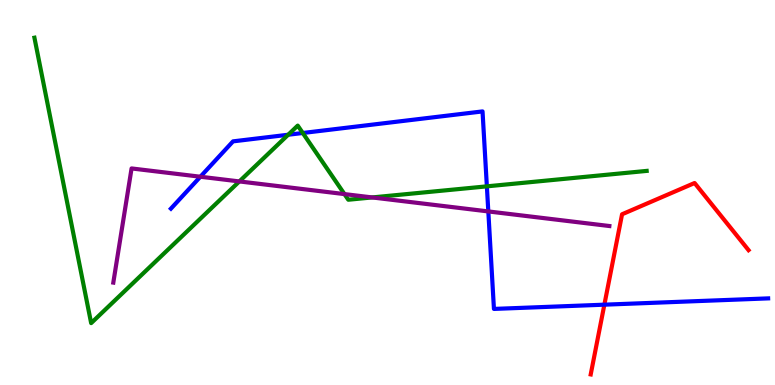[{'lines': ['blue', 'red'], 'intersections': [{'x': 7.8, 'y': 2.09}]}, {'lines': ['green', 'red'], 'intersections': []}, {'lines': ['purple', 'red'], 'intersections': []}, {'lines': ['blue', 'green'], 'intersections': [{'x': 3.72, 'y': 6.5}, {'x': 3.91, 'y': 6.55}, {'x': 6.28, 'y': 5.16}]}, {'lines': ['blue', 'purple'], 'intersections': [{'x': 2.59, 'y': 5.41}, {'x': 6.3, 'y': 4.51}]}, {'lines': ['green', 'purple'], 'intersections': [{'x': 3.09, 'y': 5.29}, {'x': 4.44, 'y': 4.96}, {'x': 4.8, 'y': 4.87}]}]